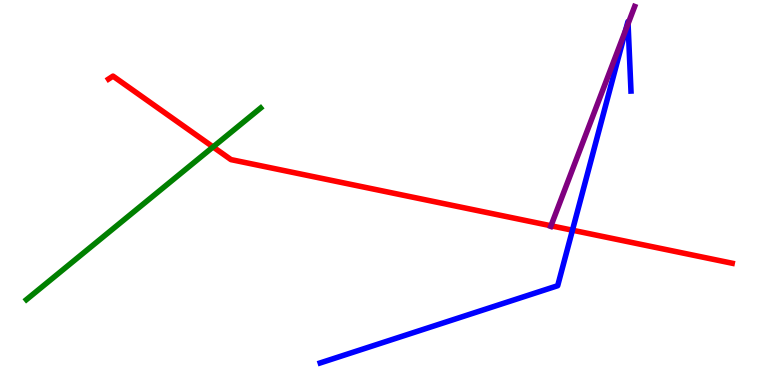[{'lines': ['blue', 'red'], 'intersections': [{'x': 7.39, 'y': 4.02}]}, {'lines': ['green', 'red'], 'intersections': [{'x': 2.75, 'y': 6.18}]}, {'lines': ['purple', 'red'], 'intersections': [{'x': 7.11, 'y': 4.14}]}, {'lines': ['blue', 'green'], 'intersections': []}, {'lines': ['blue', 'purple'], 'intersections': [{'x': 8.07, 'y': 9.23}, {'x': 8.1, 'y': 9.38}]}, {'lines': ['green', 'purple'], 'intersections': []}]